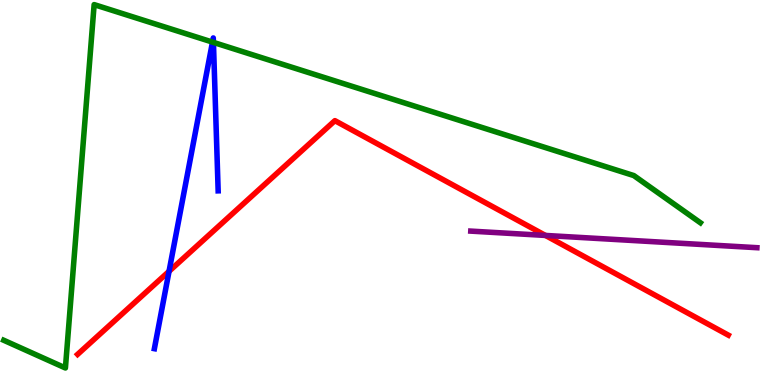[{'lines': ['blue', 'red'], 'intersections': [{'x': 2.18, 'y': 2.95}]}, {'lines': ['green', 'red'], 'intersections': []}, {'lines': ['purple', 'red'], 'intersections': [{'x': 7.04, 'y': 3.88}]}, {'lines': ['blue', 'green'], 'intersections': [{'x': 2.74, 'y': 8.91}, {'x': 2.75, 'y': 8.9}]}, {'lines': ['blue', 'purple'], 'intersections': []}, {'lines': ['green', 'purple'], 'intersections': []}]